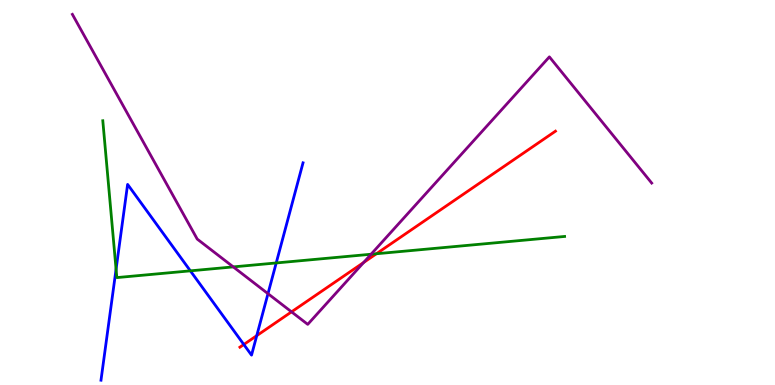[{'lines': ['blue', 'red'], 'intersections': [{'x': 3.15, 'y': 1.05}, {'x': 3.31, 'y': 1.28}]}, {'lines': ['green', 'red'], 'intersections': [{'x': 4.86, 'y': 3.41}]}, {'lines': ['purple', 'red'], 'intersections': [{'x': 3.76, 'y': 1.9}, {'x': 4.69, 'y': 3.18}]}, {'lines': ['blue', 'green'], 'intersections': [{'x': 1.5, 'y': 3.01}, {'x': 2.46, 'y': 2.97}, {'x': 3.56, 'y': 3.17}]}, {'lines': ['blue', 'purple'], 'intersections': [{'x': 3.46, 'y': 2.37}]}, {'lines': ['green', 'purple'], 'intersections': [{'x': 3.01, 'y': 3.07}, {'x': 4.79, 'y': 3.4}]}]